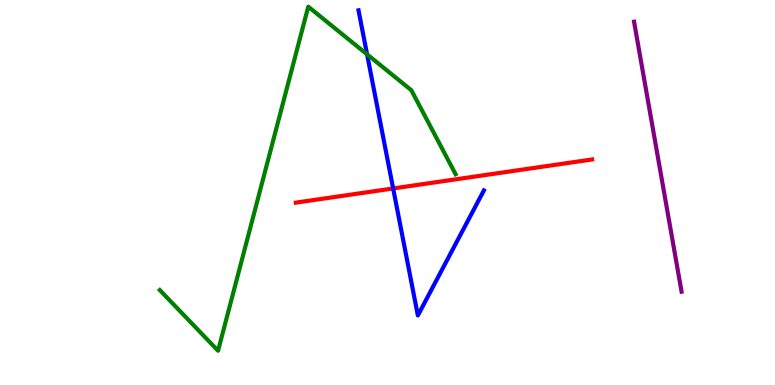[{'lines': ['blue', 'red'], 'intersections': [{'x': 5.07, 'y': 5.11}]}, {'lines': ['green', 'red'], 'intersections': []}, {'lines': ['purple', 'red'], 'intersections': []}, {'lines': ['blue', 'green'], 'intersections': [{'x': 4.74, 'y': 8.59}]}, {'lines': ['blue', 'purple'], 'intersections': []}, {'lines': ['green', 'purple'], 'intersections': []}]